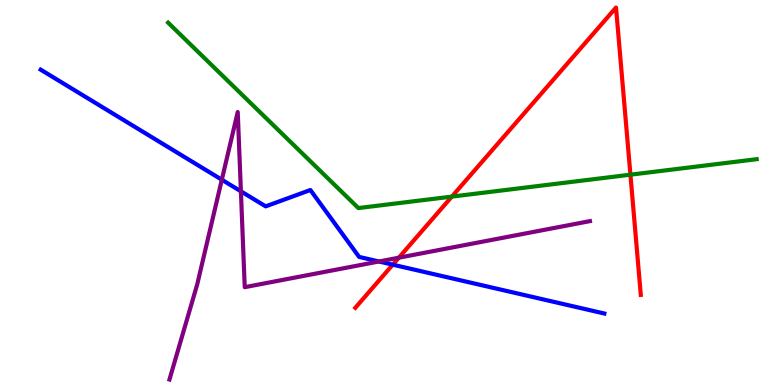[{'lines': ['blue', 'red'], 'intersections': [{'x': 5.07, 'y': 3.13}]}, {'lines': ['green', 'red'], 'intersections': [{'x': 5.83, 'y': 4.89}, {'x': 8.13, 'y': 5.46}]}, {'lines': ['purple', 'red'], 'intersections': [{'x': 5.15, 'y': 3.31}]}, {'lines': ['blue', 'green'], 'intersections': []}, {'lines': ['blue', 'purple'], 'intersections': [{'x': 2.86, 'y': 5.33}, {'x': 3.11, 'y': 5.03}, {'x': 4.89, 'y': 3.21}]}, {'lines': ['green', 'purple'], 'intersections': []}]